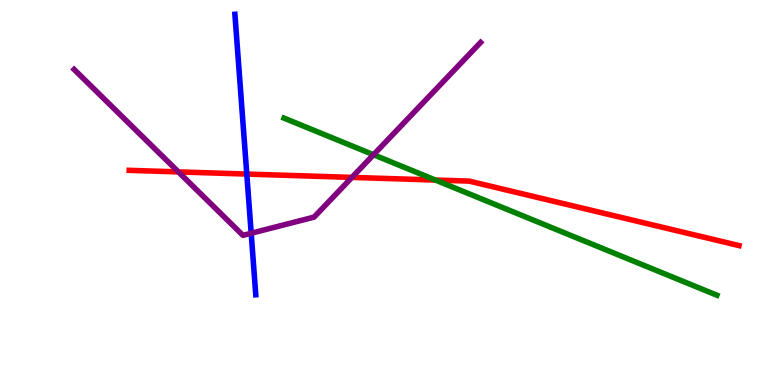[{'lines': ['blue', 'red'], 'intersections': [{'x': 3.18, 'y': 5.48}]}, {'lines': ['green', 'red'], 'intersections': [{'x': 5.62, 'y': 5.32}]}, {'lines': ['purple', 'red'], 'intersections': [{'x': 2.3, 'y': 5.54}, {'x': 4.54, 'y': 5.39}]}, {'lines': ['blue', 'green'], 'intersections': []}, {'lines': ['blue', 'purple'], 'intersections': [{'x': 3.24, 'y': 3.94}]}, {'lines': ['green', 'purple'], 'intersections': [{'x': 4.82, 'y': 5.98}]}]